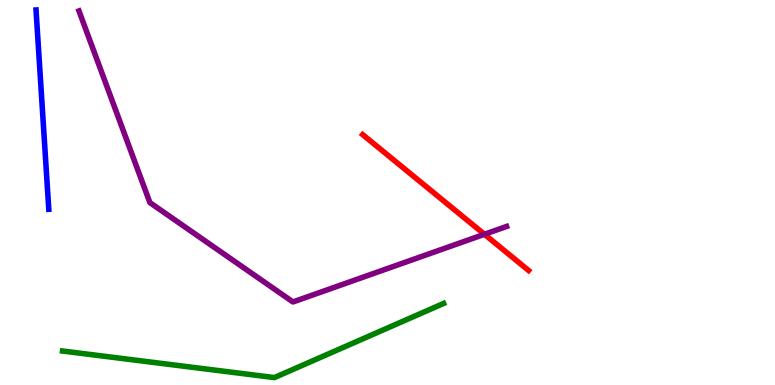[{'lines': ['blue', 'red'], 'intersections': []}, {'lines': ['green', 'red'], 'intersections': []}, {'lines': ['purple', 'red'], 'intersections': [{'x': 6.25, 'y': 3.91}]}, {'lines': ['blue', 'green'], 'intersections': []}, {'lines': ['blue', 'purple'], 'intersections': []}, {'lines': ['green', 'purple'], 'intersections': []}]